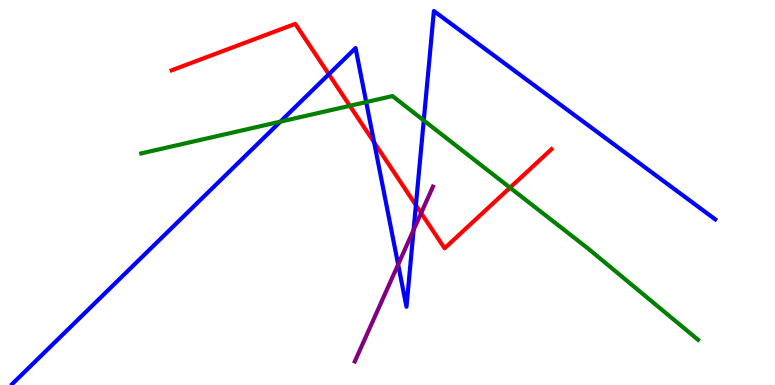[{'lines': ['blue', 'red'], 'intersections': [{'x': 4.24, 'y': 8.07}, {'x': 4.83, 'y': 6.3}, {'x': 5.37, 'y': 4.67}]}, {'lines': ['green', 'red'], 'intersections': [{'x': 4.51, 'y': 7.25}, {'x': 6.58, 'y': 5.13}]}, {'lines': ['purple', 'red'], 'intersections': [{'x': 5.43, 'y': 4.47}]}, {'lines': ['blue', 'green'], 'intersections': [{'x': 3.62, 'y': 6.84}, {'x': 4.73, 'y': 7.35}, {'x': 5.47, 'y': 6.87}]}, {'lines': ['blue', 'purple'], 'intersections': [{'x': 5.14, 'y': 3.13}, {'x': 5.34, 'y': 4.03}]}, {'lines': ['green', 'purple'], 'intersections': []}]